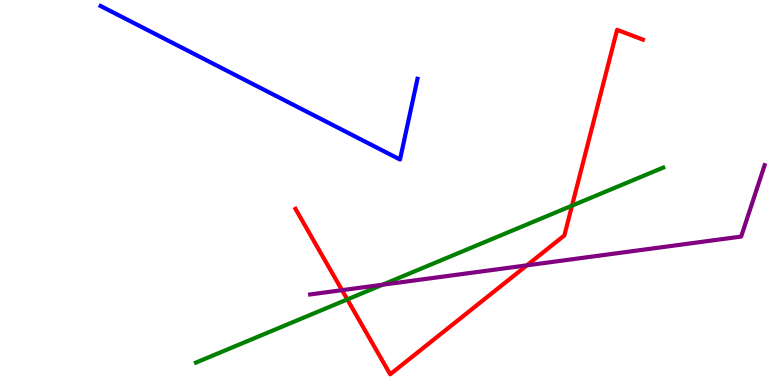[{'lines': ['blue', 'red'], 'intersections': []}, {'lines': ['green', 'red'], 'intersections': [{'x': 4.48, 'y': 2.22}, {'x': 7.38, 'y': 4.66}]}, {'lines': ['purple', 'red'], 'intersections': [{'x': 4.41, 'y': 2.46}, {'x': 6.8, 'y': 3.11}]}, {'lines': ['blue', 'green'], 'intersections': []}, {'lines': ['blue', 'purple'], 'intersections': []}, {'lines': ['green', 'purple'], 'intersections': [{'x': 4.94, 'y': 2.6}]}]